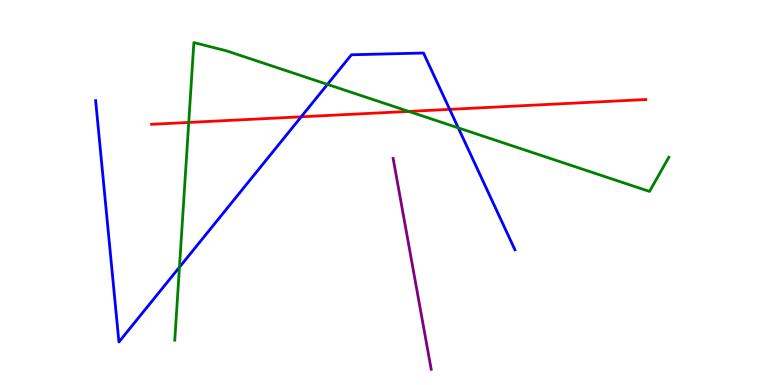[{'lines': ['blue', 'red'], 'intersections': [{'x': 3.89, 'y': 6.97}, {'x': 5.8, 'y': 7.16}]}, {'lines': ['green', 'red'], 'intersections': [{'x': 2.44, 'y': 6.82}, {'x': 5.27, 'y': 7.11}]}, {'lines': ['purple', 'red'], 'intersections': []}, {'lines': ['blue', 'green'], 'intersections': [{'x': 2.32, 'y': 3.06}, {'x': 4.23, 'y': 7.81}, {'x': 5.91, 'y': 6.68}]}, {'lines': ['blue', 'purple'], 'intersections': []}, {'lines': ['green', 'purple'], 'intersections': []}]